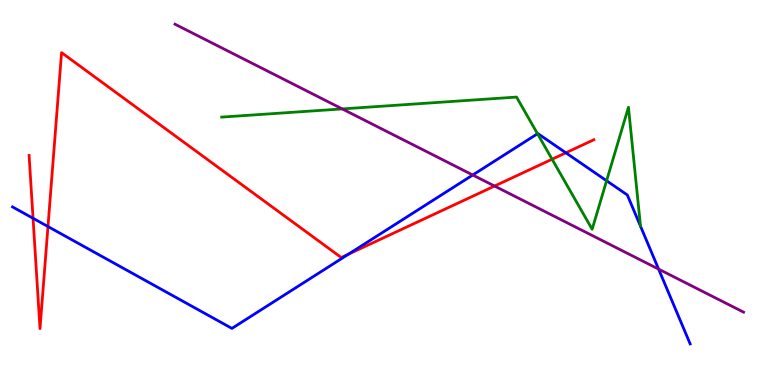[{'lines': ['blue', 'red'], 'intersections': [{'x': 0.426, 'y': 4.33}, {'x': 0.619, 'y': 4.12}, {'x': 4.5, 'y': 3.4}, {'x': 7.3, 'y': 6.03}]}, {'lines': ['green', 'red'], 'intersections': [{'x': 7.12, 'y': 5.86}]}, {'lines': ['purple', 'red'], 'intersections': [{'x': 6.38, 'y': 5.17}]}, {'lines': ['blue', 'green'], 'intersections': [{'x': 6.94, 'y': 6.53}, {'x': 7.83, 'y': 5.31}]}, {'lines': ['blue', 'purple'], 'intersections': [{'x': 6.1, 'y': 5.45}, {'x': 8.5, 'y': 3.01}]}, {'lines': ['green', 'purple'], 'intersections': [{'x': 4.42, 'y': 7.17}]}]